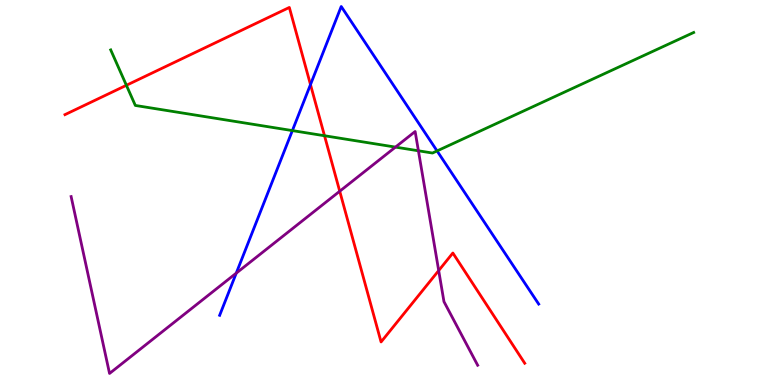[{'lines': ['blue', 'red'], 'intersections': [{'x': 4.01, 'y': 7.8}]}, {'lines': ['green', 'red'], 'intersections': [{'x': 1.63, 'y': 7.78}, {'x': 4.19, 'y': 6.47}]}, {'lines': ['purple', 'red'], 'intersections': [{'x': 4.38, 'y': 5.03}, {'x': 5.66, 'y': 2.97}]}, {'lines': ['blue', 'green'], 'intersections': [{'x': 3.77, 'y': 6.61}, {'x': 5.64, 'y': 6.08}]}, {'lines': ['blue', 'purple'], 'intersections': [{'x': 3.05, 'y': 2.91}]}, {'lines': ['green', 'purple'], 'intersections': [{'x': 5.1, 'y': 6.18}, {'x': 5.4, 'y': 6.08}]}]